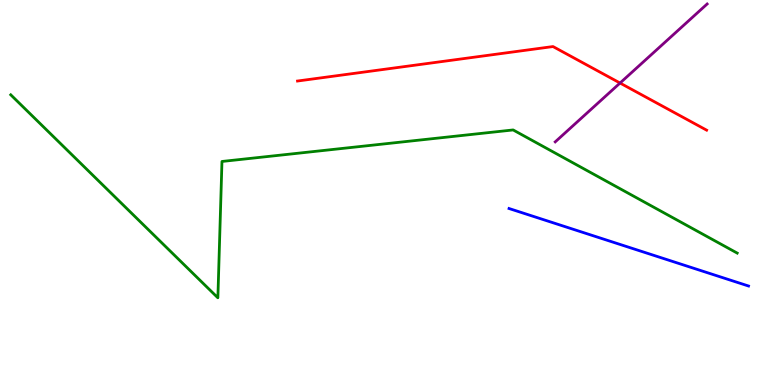[{'lines': ['blue', 'red'], 'intersections': []}, {'lines': ['green', 'red'], 'intersections': []}, {'lines': ['purple', 'red'], 'intersections': [{'x': 8.0, 'y': 7.84}]}, {'lines': ['blue', 'green'], 'intersections': []}, {'lines': ['blue', 'purple'], 'intersections': []}, {'lines': ['green', 'purple'], 'intersections': []}]